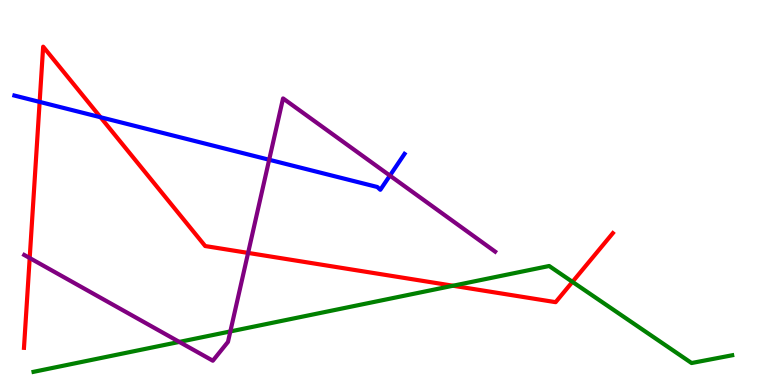[{'lines': ['blue', 'red'], 'intersections': [{'x': 0.511, 'y': 7.35}, {'x': 1.3, 'y': 6.95}]}, {'lines': ['green', 'red'], 'intersections': [{'x': 5.85, 'y': 2.58}, {'x': 7.39, 'y': 2.68}]}, {'lines': ['purple', 'red'], 'intersections': [{'x': 0.383, 'y': 3.3}, {'x': 3.2, 'y': 3.43}]}, {'lines': ['blue', 'green'], 'intersections': []}, {'lines': ['blue', 'purple'], 'intersections': [{'x': 3.47, 'y': 5.85}, {'x': 5.03, 'y': 5.44}]}, {'lines': ['green', 'purple'], 'intersections': [{'x': 2.31, 'y': 1.12}, {'x': 2.97, 'y': 1.39}]}]